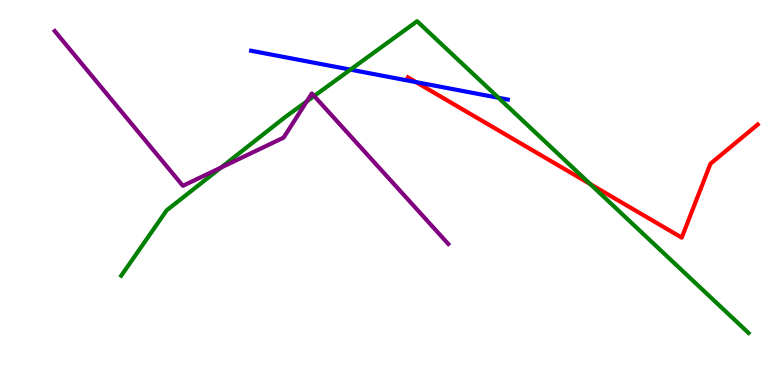[{'lines': ['blue', 'red'], 'intersections': [{'x': 5.37, 'y': 7.87}]}, {'lines': ['green', 'red'], 'intersections': [{'x': 7.62, 'y': 5.22}]}, {'lines': ['purple', 'red'], 'intersections': []}, {'lines': ['blue', 'green'], 'intersections': [{'x': 4.52, 'y': 8.19}, {'x': 6.43, 'y': 7.46}]}, {'lines': ['blue', 'purple'], 'intersections': []}, {'lines': ['green', 'purple'], 'intersections': [{'x': 2.85, 'y': 5.65}, {'x': 3.96, 'y': 7.37}, {'x': 4.05, 'y': 7.51}]}]